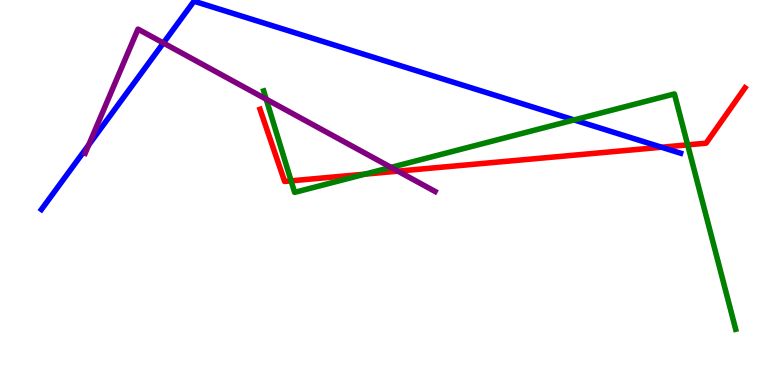[{'lines': ['blue', 'red'], 'intersections': [{'x': 8.54, 'y': 6.18}]}, {'lines': ['green', 'red'], 'intersections': [{'x': 3.76, 'y': 5.3}, {'x': 4.71, 'y': 5.48}, {'x': 8.87, 'y': 6.24}]}, {'lines': ['purple', 'red'], 'intersections': [{'x': 5.13, 'y': 5.55}]}, {'lines': ['blue', 'green'], 'intersections': [{'x': 7.41, 'y': 6.88}]}, {'lines': ['blue', 'purple'], 'intersections': [{'x': 1.14, 'y': 6.24}, {'x': 2.11, 'y': 8.88}]}, {'lines': ['green', 'purple'], 'intersections': [{'x': 3.43, 'y': 7.42}, {'x': 5.05, 'y': 5.65}]}]